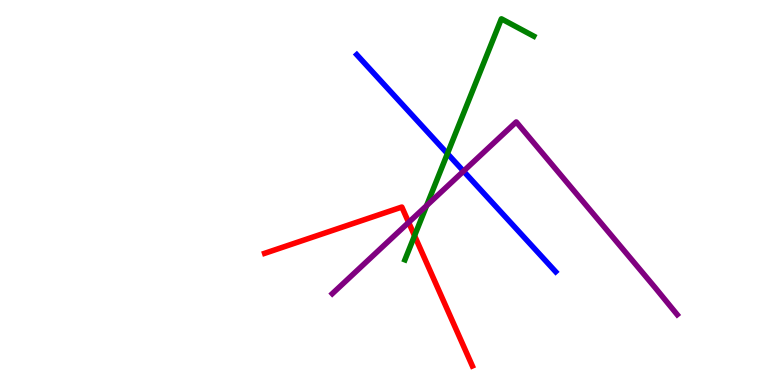[{'lines': ['blue', 'red'], 'intersections': []}, {'lines': ['green', 'red'], 'intersections': [{'x': 5.35, 'y': 3.88}]}, {'lines': ['purple', 'red'], 'intersections': [{'x': 5.27, 'y': 4.22}]}, {'lines': ['blue', 'green'], 'intersections': [{'x': 5.77, 'y': 6.01}]}, {'lines': ['blue', 'purple'], 'intersections': [{'x': 5.98, 'y': 5.55}]}, {'lines': ['green', 'purple'], 'intersections': [{'x': 5.5, 'y': 4.66}]}]